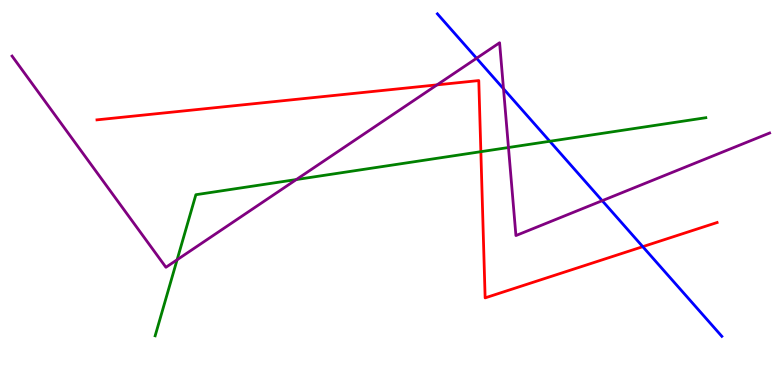[{'lines': ['blue', 'red'], 'intersections': [{'x': 8.29, 'y': 3.59}]}, {'lines': ['green', 'red'], 'intersections': [{'x': 6.2, 'y': 6.06}]}, {'lines': ['purple', 'red'], 'intersections': [{'x': 5.64, 'y': 7.8}]}, {'lines': ['blue', 'green'], 'intersections': [{'x': 7.09, 'y': 6.33}]}, {'lines': ['blue', 'purple'], 'intersections': [{'x': 6.15, 'y': 8.49}, {'x': 6.5, 'y': 7.69}, {'x': 7.77, 'y': 4.79}]}, {'lines': ['green', 'purple'], 'intersections': [{'x': 2.29, 'y': 3.25}, {'x': 3.82, 'y': 5.34}, {'x': 6.56, 'y': 6.17}]}]